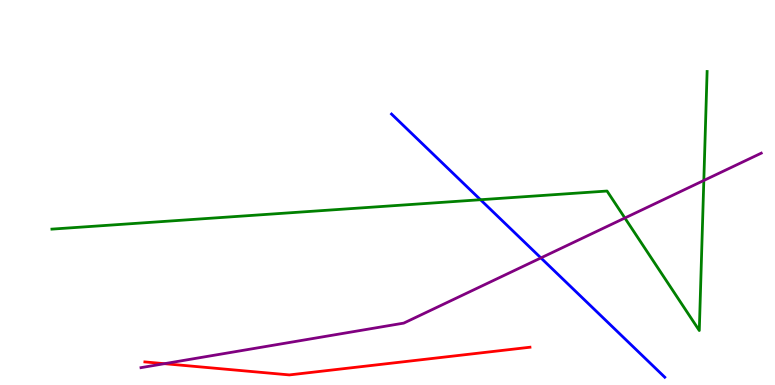[{'lines': ['blue', 'red'], 'intersections': []}, {'lines': ['green', 'red'], 'intersections': []}, {'lines': ['purple', 'red'], 'intersections': [{'x': 2.12, 'y': 0.554}]}, {'lines': ['blue', 'green'], 'intersections': [{'x': 6.2, 'y': 4.81}]}, {'lines': ['blue', 'purple'], 'intersections': [{'x': 6.98, 'y': 3.3}]}, {'lines': ['green', 'purple'], 'intersections': [{'x': 8.06, 'y': 4.34}, {'x': 9.08, 'y': 5.31}]}]